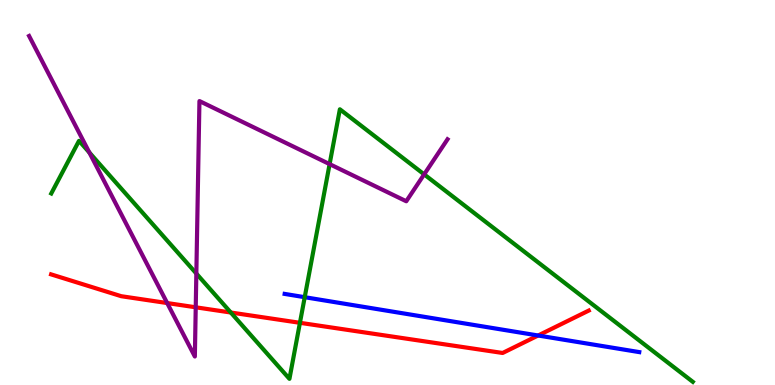[{'lines': ['blue', 'red'], 'intersections': [{'x': 6.94, 'y': 1.29}]}, {'lines': ['green', 'red'], 'intersections': [{'x': 2.98, 'y': 1.88}, {'x': 3.87, 'y': 1.62}]}, {'lines': ['purple', 'red'], 'intersections': [{'x': 2.16, 'y': 2.13}, {'x': 2.53, 'y': 2.02}]}, {'lines': ['blue', 'green'], 'intersections': [{'x': 3.93, 'y': 2.28}]}, {'lines': ['blue', 'purple'], 'intersections': []}, {'lines': ['green', 'purple'], 'intersections': [{'x': 1.15, 'y': 6.04}, {'x': 2.53, 'y': 2.9}, {'x': 4.25, 'y': 5.74}, {'x': 5.47, 'y': 5.47}]}]